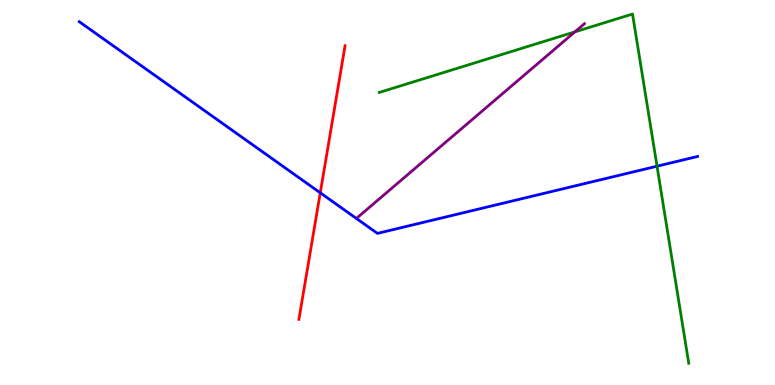[{'lines': ['blue', 'red'], 'intersections': [{'x': 4.13, 'y': 4.99}]}, {'lines': ['green', 'red'], 'intersections': []}, {'lines': ['purple', 'red'], 'intersections': []}, {'lines': ['blue', 'green'], 'intersections': [{'x': 8.48, 'y': 5.68}]}, {'lines': ['blue', 'purple'], 'intersections': []}, {'lines': ['green', 'purple'], 'intersections': [{'x': 7.42, 'y': 9.17}]}]